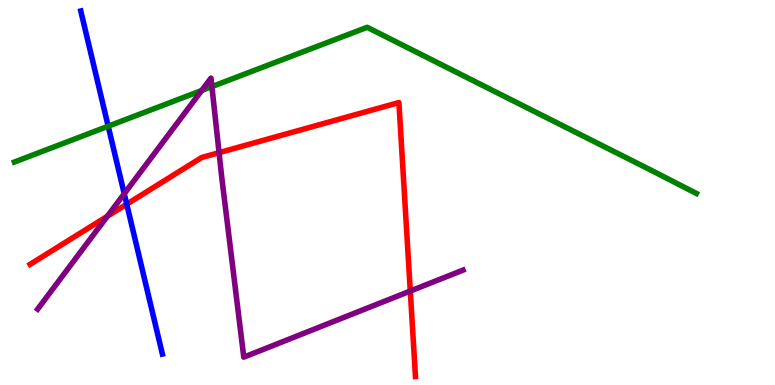[{'lines': ['blue', 'red'], 'intersections': [{'x': 1.64, 'y': 4.7}]}, {'lines': ['green', 'red'], 'intersections': []}, {'lines': ['purple', 'red'], 'intersections': [{'x': 1.38, 'y': 4.38}, {'x': 2.83, 'y': 6.03}, {'x': 5.29, 'y': 2.44}]}, {'lines': ['blue', 'green'], 'intersections': [{'x': 1.4, 'y': 6.72}]}, {'lines': ['blue', 'purple'], 'intersections': [{'x': 1.6, 'y': 4.97}]}, {'lines': ['green', 'purple'], 'intersections': [{'x': 2.6, 'y': 7.65}, {'x': 2.73, 'y': 7.75}]}]